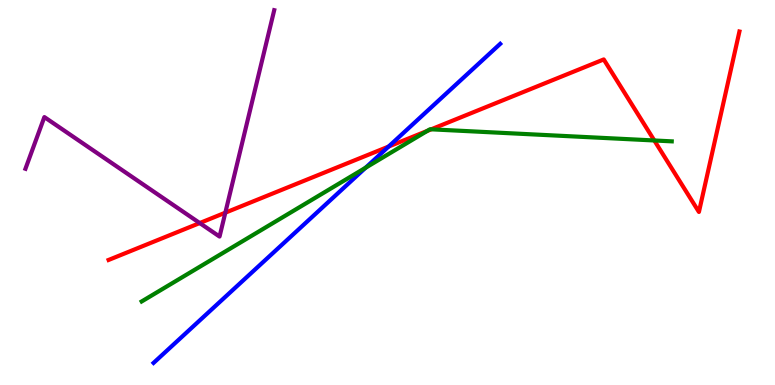[{'lines': ['blue', 'red'], 'intersections': [{'x': 5.01, 'y': 6.19}]}, {'lines': ['green', 'red'], 'intersections': [{'x': 5.51, 'y': 6.6}, {'x': 5.56, 'y': 6.64}, {'x': 8.44, 'y': 6.35}]}, {'lines': ['purple', 'red'], 'intersections': [{'x': 2.58, 'y': 4.21}, {'x': 2.91, 'y': 4.48}]}, {'lines': ['blue', 'green'], 'intersections': [{'x': 4.72, 'y': 5.64}]}, {'lines': ['blue', 'purple'], 'intersections': []}, {'lines': ['green', 'purple'], 'intersections': []}]